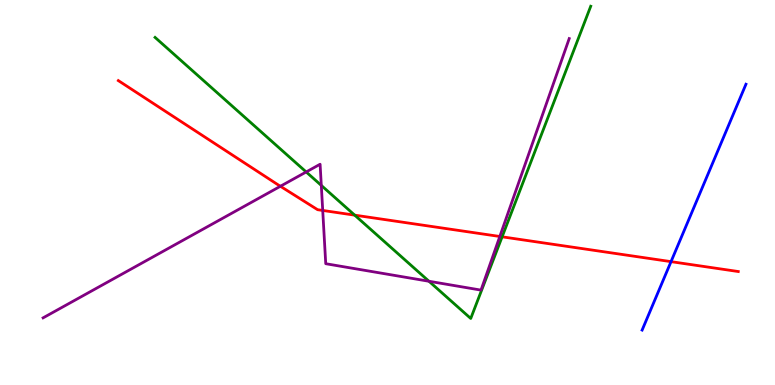[{'lines': ['blue', 'red'], 'intersections': [{'x': 8.66, 'y': 3.2}]}, {'lines': ['green', 'red'], 'intersections': [{'x': 4.58, 'y': 4.41}, {'x': 6.48, 'y': 3.85}]}, {'lines': ['purple', 'red'], 'intersections': [{'x': 3.62, 'y': 5.16}, {'x': 4.16, 'y': 4.53}, {'x': 6.45, 'y': 3.86}]}, {'lines': ['blue', 'green'], 'intersections': []}, {'lines': ['blue', 'purple'], 'intersections': []}, {'lines': ['green', 'purple'], 'intersections': [{'x': 3.95, 'y': 5.53}, {'x': 4.15, 'y': 5.18}, {'x': 5.53, 'y': 2.69}]}]